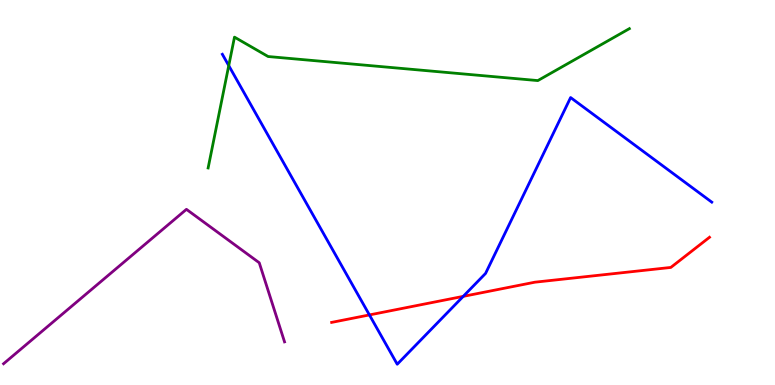[{'lines': ['blue', 'red'], 'intersections': [{'x': 4.77, 'y': 1.82}, {'x': 5.98, 'y': 2.3}]}, {'lines': ['green', 'red'], 'intersections': []}, {'lines': ['purple', 'red'], 'intersections': []}, {'lines': ['blue', 'green'], 'intersections': [{'x': 2.95, 'y': 8.3}]}, {'lines': ['blue', 'purple'], 'intersections': []}, {'lines': ['green', 'purple'], 'intersections': []}]